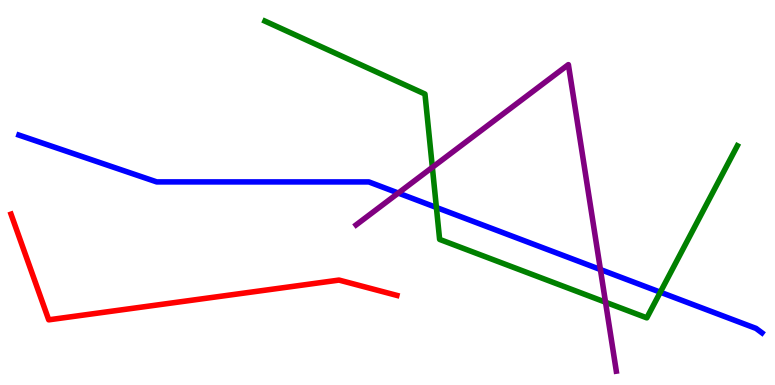[{'lines': ['blue', 'red'], 'intersections': []}, {'lines': ['green', 'red'], 'intersections': []}, {'lines': ['purple', 'red'], 'intersections': []}, {'lines': ['blue', 'green'], 'intersections': [{'x': 5.63, 'y': 4.61}, {'x': 8.52, 'y': 2.41}]}, {'lines': ['blue', 'purple'], 'intersections': [{'x': 5.14, 'y': 4.99}, {'x': 7.75, 'y': 3.0}]}, {'lines': ['green', 'purple'], 'intersections': [{'x': 5.58, 'y': 5.65}, {'x': 7.81, 'y': 2.15}]}]